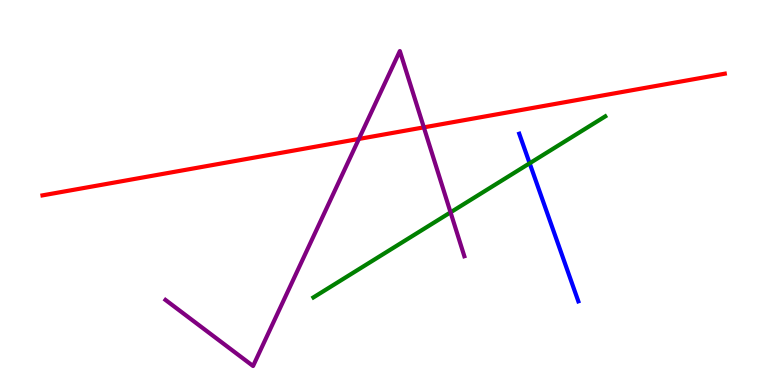[{'lines': ['blue', 'red'], 'intersections': []}, {'lines': ['green', 'red'], 'intersections': []}, {'lines': ['purple', 'red'], 'intersections': [{'x': 4.63, 'y': 6.39}, {'x': 5.47, 'y': 6.69}]}, {'lines': ['blue', 'green'], 'intersections': [{'x': 6.83, 'y': 5.76}]}, {'lines': ['blue', 'purple'], 'intersections': []}, {'lines': ['green', 'purple'], 'intersections': [{'x': 5.81, 'y': 4.48}]}]